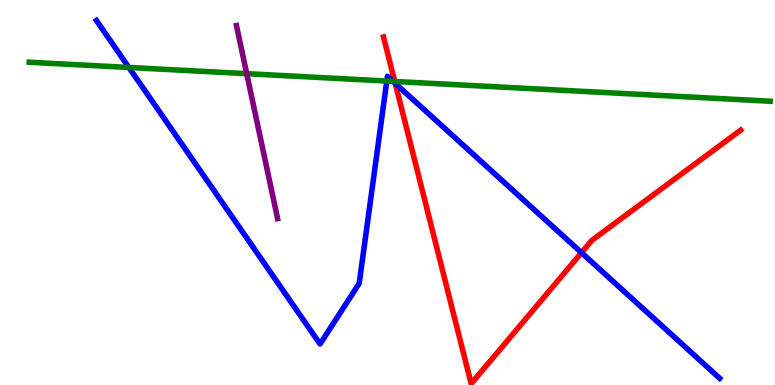[{'lines': ['blue', 'red'], 'intersections': [{'x': 5.1, 'y': 7.83}, {'x': 7.5, 'y': 3.44}]}, {'lines': ['green', 'red'], 'intersections': [{'x': 5.09, 'y': 7.88}]}, {'lines': ['purple', 'red'], 'intersections': []}, {'lines': ['blue', 'green'], 'intersections': [{'x': 1.66, 'y': 8.25}, {'x': 4.99, 'y': 7.89}, {'x': 5.07, 'y': 7.89}]}, {'lines': ['blue', 'purple'], 'intersections': []}, {'lines': ['green', 'purple'], 'intersections': [{'x': 3.18, 'y': 8.09}]}]